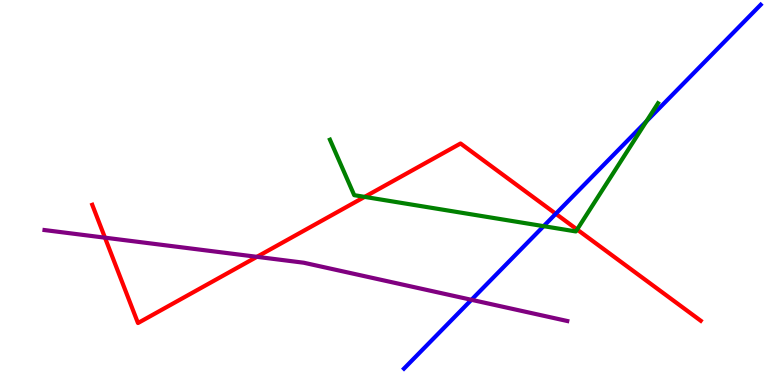[{'lines': ['blue', 'red'], 'intersections': [{'x': 7.17, 'y': 4.45}]}, {'lines': ['green', 'red'], 'intersections': [{'x': 4.7, 'y': 4.89}, {'x': 7.45, 'y': 4.04}]}, {'lines': ['purple', 'red'], 'intersections': [{'x': 1.35, 'y': 3.83}, {'x': 3.32, 'y': 3.33}]}, {'lines': ['blue', 'green'], 'intersections': [{'x': 7.01, 'y': 4.13}, {'x': 8.34, 'y': 6.85}]}, {'lines': ['blue', 'purple'], 'intersections': [{'x': 6.08, 'y': 2.21}]}, {'lines': ['green', 'purple'], 'intersections': []}]